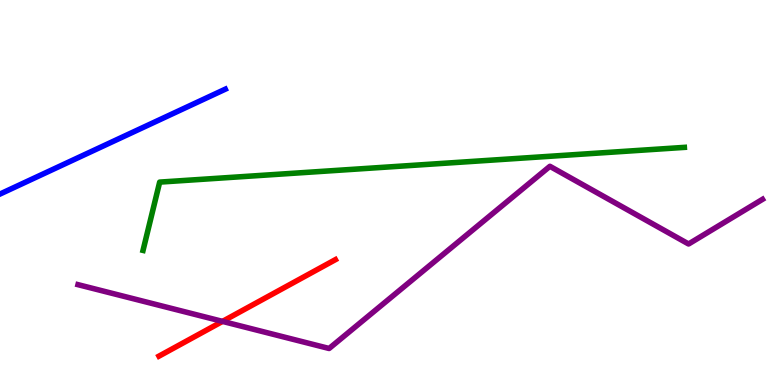[{'lines': ['blue', 'red'], 'intersections': []}, {'lines': ['green', 'red'], 'intersections': []}, {'lines': ['purple', 'red'], 'intersections': [{'x': 2.87, 'y': 1.65}]}, {'lines': ['blue', 'green'], 'intersections': []}, {'lines': ['blue', 'purple'], 'intersections': []}, {'lines': ['green', 'purple'], 'intersections': []}]